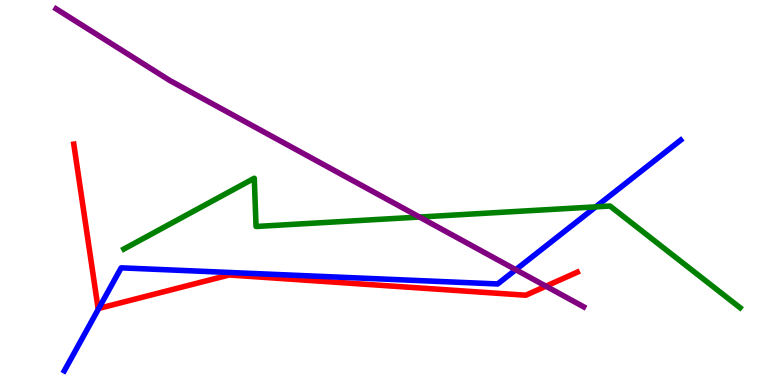[{'lines': ['blue', 'red'], 'intersections': [{'x': 1.27, 'y': 1.99}]}, {'lines': ['green', 'red'], 'intersections': []}, {'lines': ['purple', 'red'], 'intersections': [{'x': 7.04, 'y': 2.57}]}, {'lines': ['blue', 'green'], 'intersections': [{'x': 7.69, 'y': 4.63}]}, {'lines': ['blue', 'purple'], 'intersections': [{'x': 6.66, 'y': 2.99}]}, {'lines': ['green', 'purple'], 'intersections': [{'x': 5.41, 'y': 4.36}]}]